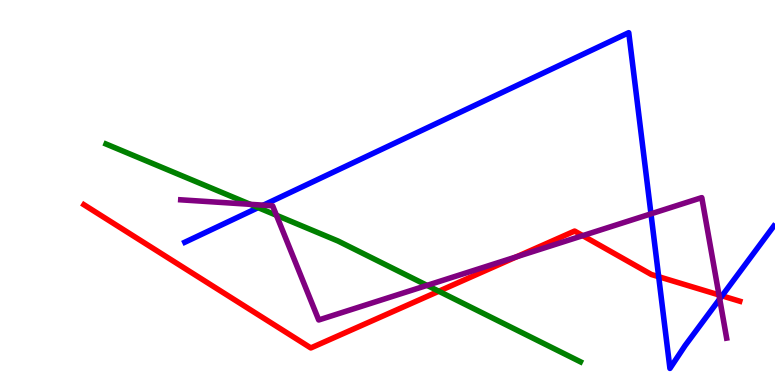[{'lines': ['blue', 'red'], 'intersections': [{'x': 8.5, 'y': 2.81}, {'x': 9.32, 'y': 2.32}]}, {'lines': ['green', 'red'], 'intersections': [{'x': 5.66, 'y': 2.44}]}, {'lines': ['purple', 'red'], 'intersections': [{'x': 6.67, 'y': 3.33}, {'x': 7.52, 'y': 3.88}, {'x': 9.28, 'y': 2.34}]}, {'lines': ['blue', 'green'], 'intersections': [{'x': 3.33, 'y': 4.61}]}, {'lines': ['blue', 'purple'], 'intersections': [{'x': 3.4, 'y': 4.67}, {'x': 8.4, 'y': 4.45}, {'x': 9.29, 'y': 2.23}]}, {'lines': ['green', 'purple'], 'intersections': [{'x': 3.23, 'y': 4.69}, {'x': 3.57, 'y': 4.41}, {'x': 5.51, 'y': 2.59}]}]